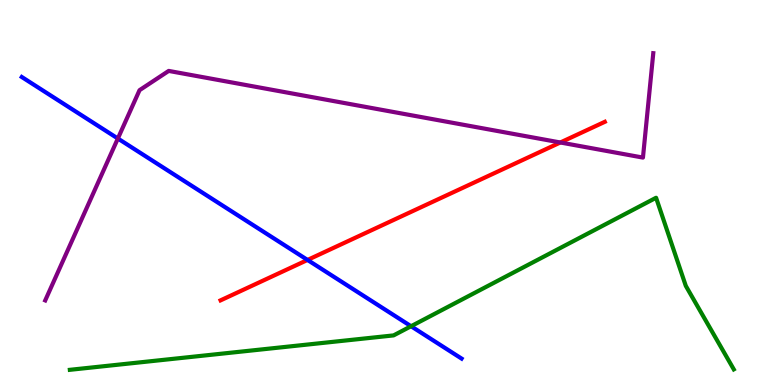[{'lines': ['blue', 'red'], 'intersections': [{'x': 3.97, 'y': 3.25}]}, {'lines': ['green', 'red'], 'intersections': []}, {'lines': ['purple', 'red'], 'intersections': [{'x': 7.23, 'y': 6.3}]}, {'lines': ['blue', 'green'], 'intersections': [{'x': 5.3, 'y': 1.53}]}, {'lines': ['blue', 'purple'], 'intersections': [{'x': 1.52, 'y': 6.4}]}, {'lines': ['green', 'purple'], 'intersections': []}]